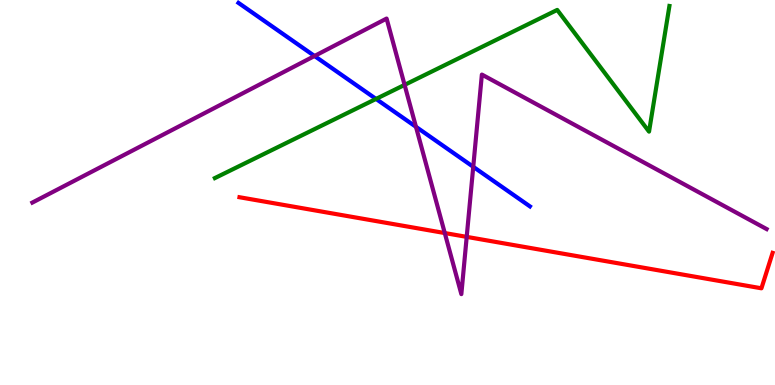[{'lines': ['blue', 'red'], 'intersections': []}, {'lines': ['green', 'red'], 'intersections': []}, {'lines': ['purple', 'red'], 'intersections': [{'x': 5.74, 'y': 3.95}, {'x': 6.02, 'y': 3.85}]}, {'lines': ['blue', 'green'], 'intersections': [{'x': 4.85, 'y': 7.43}]}, {'lines': ['blue', 'purple'], 'intersections': [{'x': 4.06, 'y': 8.55}, {'x': 5.37, 'y': 6.71}, {'x': 6.11, 'y': 5.67}]}, {'lines': ['green', 'purple'], 'intersections': [{'x': 5.22, 'y': 7.8}]}]